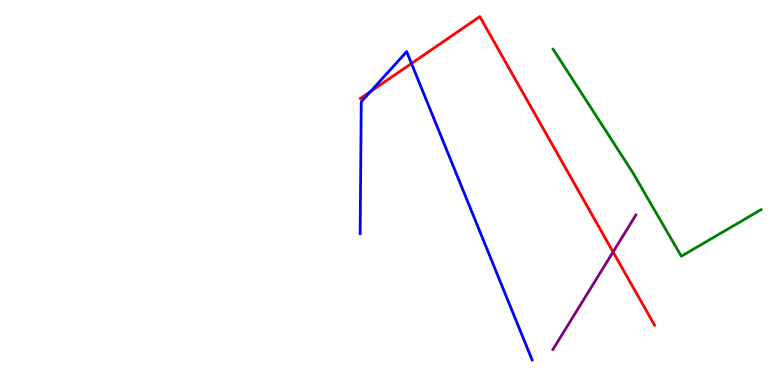[{'lines': ['blue', 'red'], 'intersections': [{'x': 4.78, 'y': 7.62}, {'x': 5.31, 'y': 8.35}]}, {'lines': ['green', 'red'], 'intersections': []}, {'lines': ['purple', 'red'], 'intersections': [{'x': 7.91, 'y': 3.46}]}, {'lines': ['blue', 'green'], 'intersections': []}, {'lines': ['blue', 'purple'], 'intersections': []}, {'lines': ['green', 'purple'], 'intersections': []}]